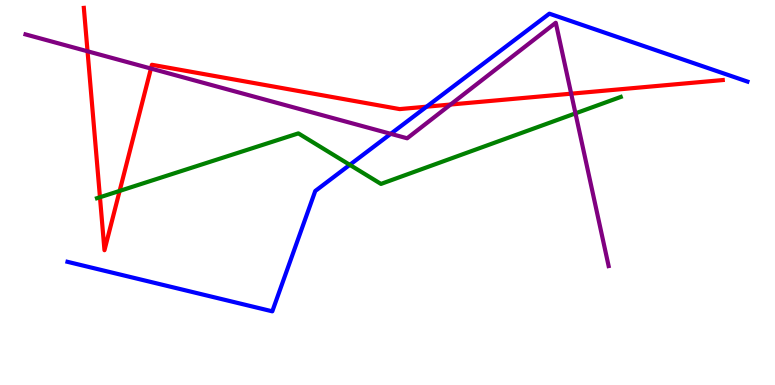[{'lines': ['blue', 'red'], 'intersections': [{'x': 5.5, 'y': 7.23}]}, {'lines': ['green', 'red'], 'intersections': [{'x': 1.29, 'y': 4.88}, {'x': 1.54, 'y': 5.04}]}, {'lines': ['purple', 'red'], 'intersections': [{'x': 1.13, 'y': 8.67}, {'x': 1.95, 'y': 8.22}, {'x': 5.81, 'y': 7.29}, {'x': 7.37, 'y': 7.57}]}, {'lines': ['blue', 'green'], 'intersections': [{'x': 4.51, 'y': 5.72}]}, {'lines': ['blue', 'purple'], 'intersections': [{'x': 5.04, 'y': 6.52}]}, {'lines': ['green', 'purple'], 'intersections': [{'x': 7.43, 'y': 7.06}]}]